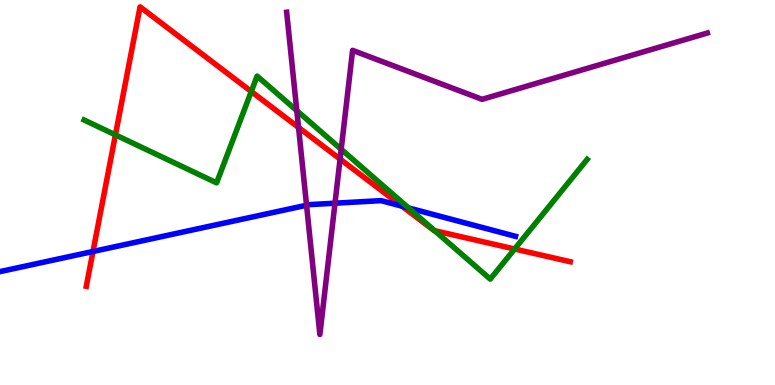[{'lines': ['blue', 'red'], 'intersections': [{'x': 1.2, 'y': 3.47}, {'x': 5.19, 'y': 4.64}]}, {'lines': ['green', 'red'], 'intersections': [{'x': 1.49, 'y': 6.5}, {'x': 3.24, 'y': 7.62}, {'x': 5.61, 'y': 4.01}, {'x': 6.64, 'y': 3.53}]}, {'lines': ['purple', 'red'], 'intersections': [{'x': 3.85, 'y': 6.69}, {'x': 4.39, 'y': 5.87}]}, {'lines': ['blue', 'green'], 'intersections': [{'x': 5.27, 'y': 4.6}]}, {'lines': ['blue', 'purple'], 'intersections': [{'x': 3.96, 'y': 4.67}, {'x': 4.32, 'y': 4.72}]}, {'lines': ['green', 'purple'], 'intersections': [{'x': 3.83, 'y': 7.13}, {'x': 4.4, 'y': 6.12}]}]